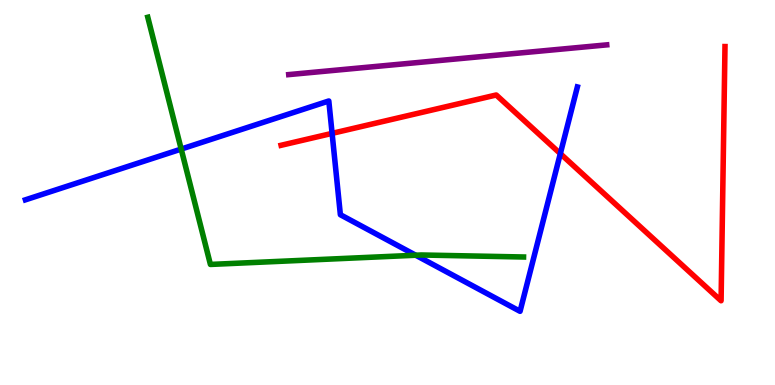[{'lines': ['blue', 'red'], 'intersections': [{'x': 4.29, 'y': 6.54}, {'x': 7.23, 'y': 6.01}]}, {'lines': ['green', 'red'], 'intersections': []}, {'lines': ['purple', 'red'], 'intersections': []}, {'lines': ['blue', 'green'], 'intersections': [{'x': 2.34, 'y': 6.13}, {'x': 5.36, 'y': 3.37}]}, {'lines': ['blue', 'purple'], 'intersections': []}, {'lines': ['green', 'purple'], 'intersections': []}]